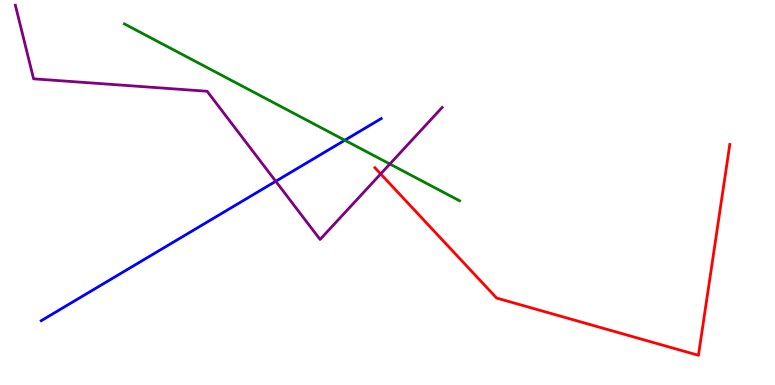[{'lines': ['blue', 'red'], 'intersections': []}, {'lines': ['green', 'red'], 'intersections': []}, {'lines': ['purple', 'red'], 'intersections': [{'x': 4.91, 'y': 5.48}]}, {'lines': ['blue', 'green'], 'intersections': [{'x': 4.45, 'y': 6.36}]}, {'lines': ['blue', 'purple'], 'intersections': [{'x': 3.56, 'y': 5.29}]}, {'lines': ['green', 'purple'], 'intersections': [{'x': 5.03, 'y': 5.74}]}]